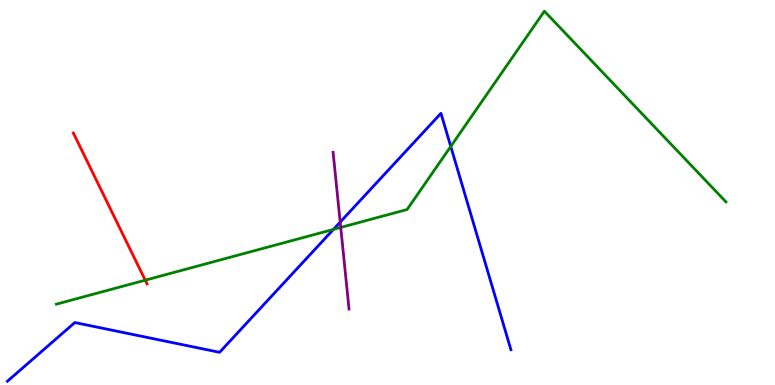[{'lines': ['blue', 'red'], 'intersections': []}, {'lines': ['green', 'red'], 'intersections': [{'x': 1.87, 'y': 2.72}]}, {'lines': ['purple', 'red'], 'intersections': []}, {'lines': ['blue', 'green'], 'intersections': [{'x': 4.3, 'y': 4.04}, {'x': 5.82, 'y': 6.2}]}, {'lines': ['blue', 'purple'], 'intersections': [{'x': 4.39, 'y': 4.23}]}, {'lines': ['green', 'purple'], 'intersections': [{'x': 4.4, 'y': 4.09}]}]